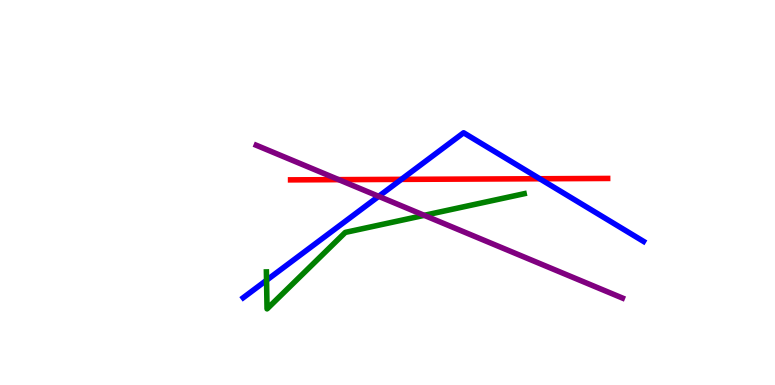[{'lines': ['blue', 'red'], 'intersections': [{'x': 5.18, 'y': 5.34}, {'x': 6.96, 'y': 5.36}]}, {'lines': ['green', 'red'], 'intersections': []}, {'lines': ['purple', 'red'], 'intersections': [{'x': 4.37, 'y': 5.33}]}, {'lines': ['blue', 'green'], 'intersections': [{'x': 3.44, 'y': 2.72}]}, {'lines': ['blue', 'purple'], 'intersections': [{'x': 4.89, 'y': 4.9}]}, {'lines': ['green', 'purple'], 'intersections': [{'x': 5.47, 'y': 4.41}]}]